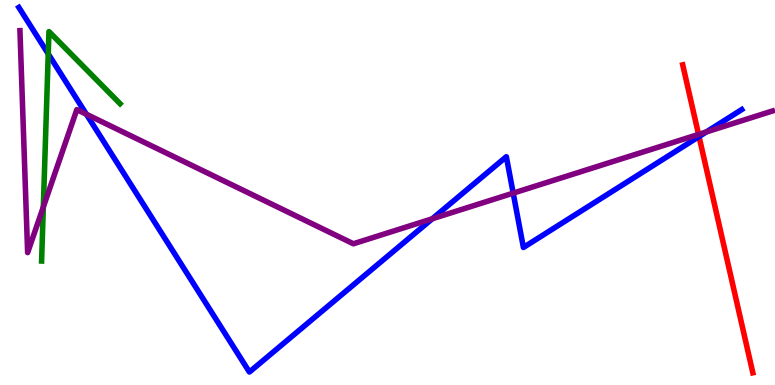[{'lines': ['blue', 'red'], 'intersections': [{'x': 9.02, 'y': 6.45}]}, {'lines': ['green', 'red'], 'intersections': []}, {'lines': ['purple', 'red'], 'intersections': [{'x': 9.01, 'y': 6.51}]}, {'lines': ['blue', 'green'], 'intersections': [{'x': 0.622, 'y': 8.6}]}, {'lines': ['blue', 'purple'], 'intersections': [{'x': 1.11, 'y': 7.03}, {'x': 5.58, 'y': 4.32}, {'x': 6.62, 'y': 4.98}, {'x': 9.11, 'y': 6.57}]}, {'lines': ['green', 'purple'], 'intersections': [{'x': 0.559, 'y': 4.62}]}]